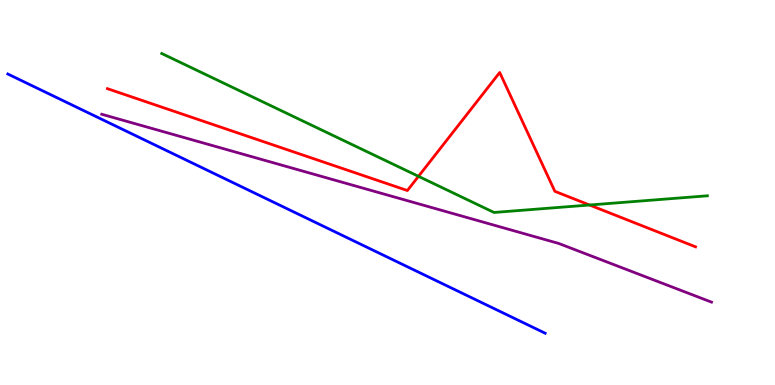[{'lines': ['blue', 'red'], 'intersections': []}, {'lines': ['green', 'red'], 'intersections': [{'x': 5.4, 'y': 5.42}, {'x': 7.61, 'y': 4.68}]}, {'lines': ['purple', 'red'], 'intersections': []}, {'lines': ['blue', 'green'], 'intersections': []}, {'lines': ['blue', 'purple'], 'intersections': []}, {'lines': ['green', 'purple'], 'intersections': []}]